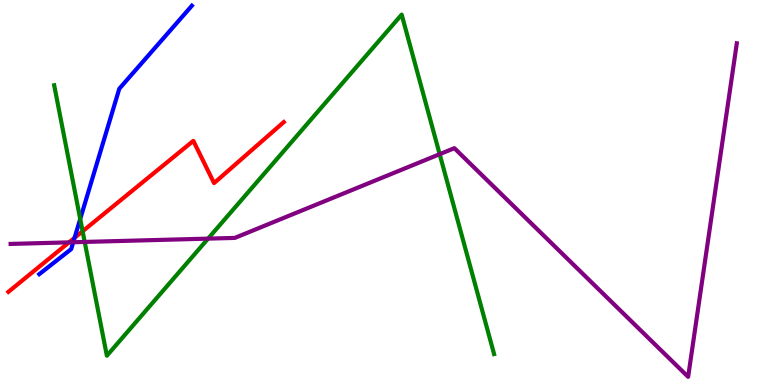[{'lines': ['blue', 'red'], 'intersections': [{'x': 0.962, 'y': 3.82}]}, {'lines': ['green', 'red'], 'intersections': [{'x': 1.07, 'y': 3.99}]}, {'lines': ['purple', 'red'], 'intersections': [{'x': 0.891, 'y': 3.7}]}, {'lines': ['blue', 'green'], 'intersections': [{'x': 1.04, 'y': 4.31}]}, {'lines': ['blue', 'purple'], 'intersections': [{'x': 0.945, 'y': 3.71}]}, {'lines': ['green', 'purple'], 'intersections': [{'x': 1.09, 'y': 3.72}, {'x': 2.68, 'y': 3.8}, {'x': 5.67, 'y': 6.0}]}]